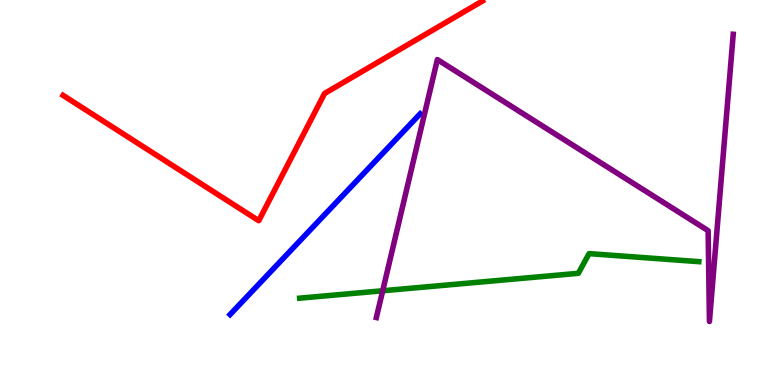[{'lines': ['blue', 'red'], 'intersections': []}, {'lines': ['green', 'red'], 'intersections': []}, {'lines': ['purple', 'red'], 'intersections': []}, {'lines': ['blue', 'green'], 'intersections': []}, {'lines': ['blue', 'purple'], 'intersections': []}, {'lines': ['green', 'purple'], 'intersections': [{'x': 4.94, 'y': 2.45}]}]